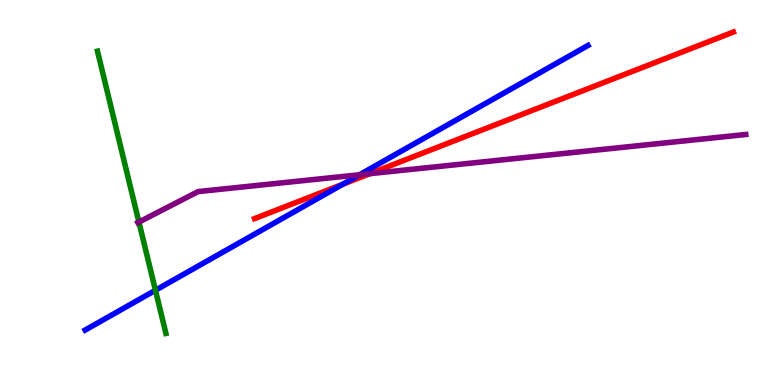[{'lines': ['blue', 'red'], 'intersections': [{'x': 4.42, 'y': 5.22}]}, {'lines': ['green', 'red'], 'intersections': []}, {'lines': ['purple', 'red'], 'intersections': [{'x': 4.77, 'y': 5.49}]}, {'lines': ['blue', 'green'], 'intersections': [{'x': 2.01, 'y': 2.46}]}, {'lines': ['blue', 'purple'], 'intersections': [{'x': 4.64, 'y': 5.46}]}, {'lines': ['green', 'purple'], 'intersections': [{'x': 1.79, 'y': 4.23}]}]